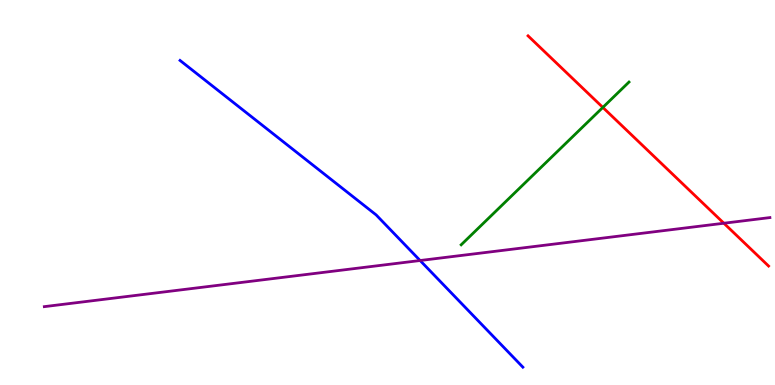[{'lines': ['blue', 'red'], 'intersections': []}, {'lines': ['green', 'red'], 'intersections': [{'x': 7.78, 'y': 7.21}]}, {'lines': ['purple', 'red'], 'intersections': [{'x': 9.34, 'y': 4.2}]}, {'lines': ['blue', 'green'], 'intersections': []}, {'lines': ['blue', 'purple'], 'intersections': [{'x': 5.42, 'y': 3.23}]}, {'lines': ['green', 'purple'], 'intersections': []}]